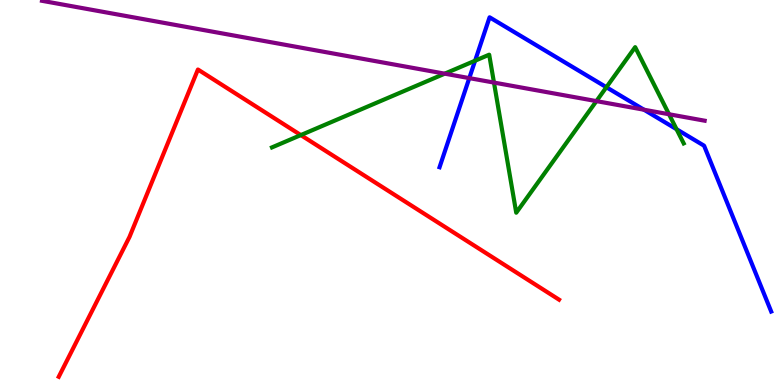[{'lines': ['blue', 'red'], 'intersections': []}, {'lines': ['green', 'red'], 'intersections': [{'x': 3.88, 'y': 6.49}]}, {'lines': ['purple', 'red'], 'intersections': []}, {'lines': ['blue', 'green'], 'intersections': [{'x': 6.13, 'y': 8.42}, {'x': 7.82, 'y': 7.73}, {'x': 8.73, 'y': 6.64}]}, {'lines': ['blue', 'purple'], 'intersections': [{'x': 6.06, 'y': 7.97}, {'x': 8.31, 'y': 7.15}]}, {'lines': ['green', 'purple'], 'intersections': [{'x': 5.74, 'y': 8.09}, {'x': 6.37, 'y': 7.86}, {'x': 7.7, 'y': 7.37}, {'x': 8.63, 'y': 7.03}]}]